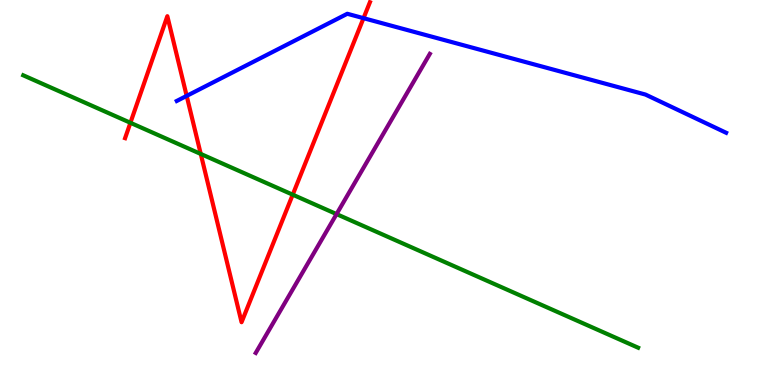[{'lines': ['blue', 'red'], 'intersections': [{'x': 2.41, 'y': 7.51}, {'x': 4.69, 'y': 9.53}]}, {'lines': ['green', 'red'], 'intersections': [{'x': 1.68, 'y': 6.81}, {'x': 2.59, 'y': 6.0}, {'x': 3.78, 'y': 4.94}]}, {'lines': ['purple', 'red'], 'intersections': []}, {'lines': ['blue', 'green'], 'intersections': []}, {'lines': ['blue', 'purple'], 'intersections': []}, {'lines': ['green', 'purple'], 'intersections': [{'x': 4.34, 'y': 4.44}]}]